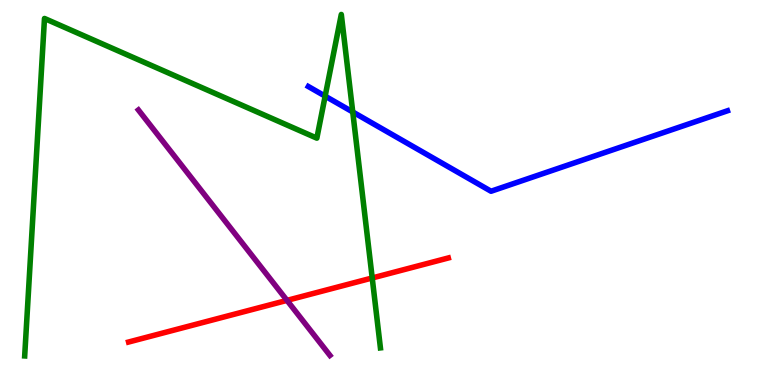[{'lines': ['blue', 'red'], 'intersections': []}, {'lines': ['green', 'red'], 'intersections': [{'x': 4.8, 'y': 2.78}]}, {'lines': ['purple', 'red'], 'intersections': [{'x': 3.7, 'y': 2.2}]}, {'lines': ['blue', 'green'], 'intersections': [{'x': 4.2, 'y': 7.5}, {'x': 4.55, 'y': 7.09}]}, {'lines': ['blue', 'purple'], 'intersections': []}, {'lines': ['green', 'purple'], 'intersections': []}]